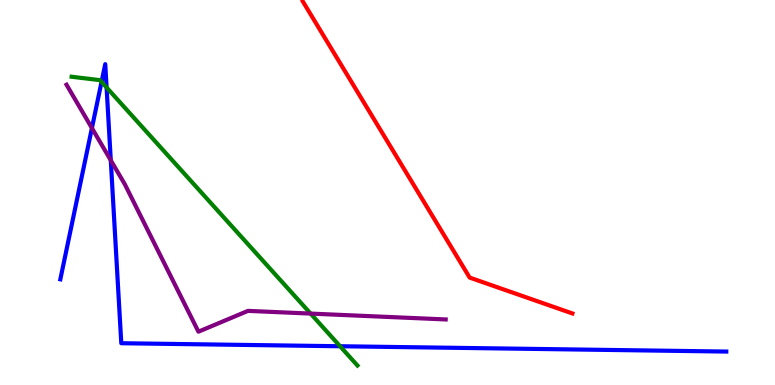[{'lines': ['blue', 'red'], 'intersections': []}, {'lines': ['green', 'red'], 'intersections': []}, {'lines': ['purple', 'red'], 'intersections': []}, {'lines': ['blue', 'green'], 'intersections': [{'x': 1.31, 'y': 7.87}, {'x': 1.38, 'y': 7.73}, {'x': 4.39, 'y': 1.01}]}, {'lines': ['blue', 'purple'], 'intersections': [{'x': 1.19, 'y': 6.67}, {'x': 1.43, 'y': 5.84}]}, {'lines': ['green', 'purple'], 'intersections': [{'x': 4.01, 'y': 1.85}]}]